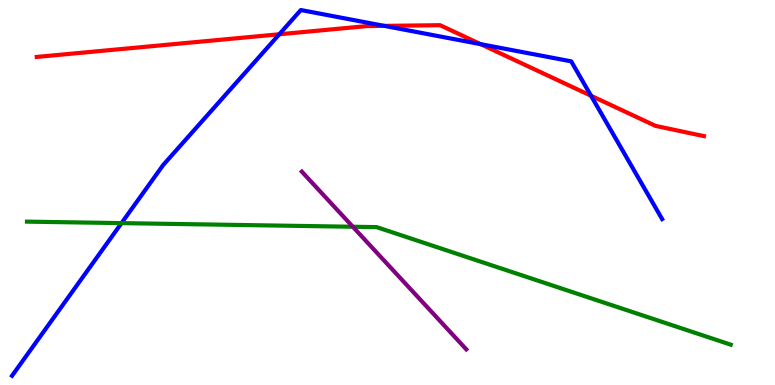[{'lines': ['blue', 'red'], 'intersections': [{'x': 3.6, 'y': 9.11}, {'x': 4.96, 'y': 9.33}, {'x': 6.2, 'y': 8.85}, {'x': 7.63, 'y': 7.51}]}, {'lines': ['green', 'red'], 'intersections': []}, {'lines': ['purple', 'red'], 'intersections': []}, {'lines': ['blue', 'green'], 'intersections': [{'x': 1.57, 'y': 4.2}]}, {'lines': ['blue', 'purple'], 'intersections': []}, {'lines': ['green', 'purple'], 'intersections': [{'x': 4.55, 'y': 4.11}]}]